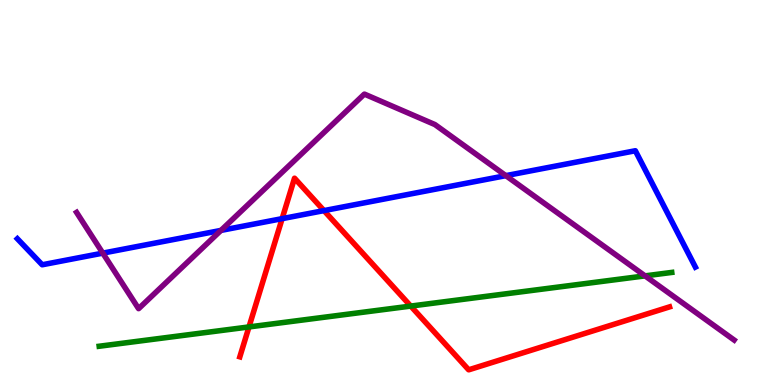[{'lines': ['blue', 'red'], 'intersections': [{'x': 3.64, 'y': 4.32}, {'x': 4.18, 'y': 4.53}]}, {'lines': ['green', 'red'], 'intersections': [{'x': 3.21, 'y': 1.51}, {'x': 5.3, 'y': 2.05}]}, {'lines': ['purple', 'red'], 'intersections': []}, {'lines': ['blue', 'green'], 'intersections': []}, {'lines': ['blue', 'purple'], 'intersections': [{'x': 1.33, 'y': 3.43}, {'x': 2.85, 'y': 4.02}, {'x': 6.53, 'y': 5.44}]}, {'lines': ['green', 'purple'], 'intersections': [{'x': 8.32, 'y': 2.83}]}]